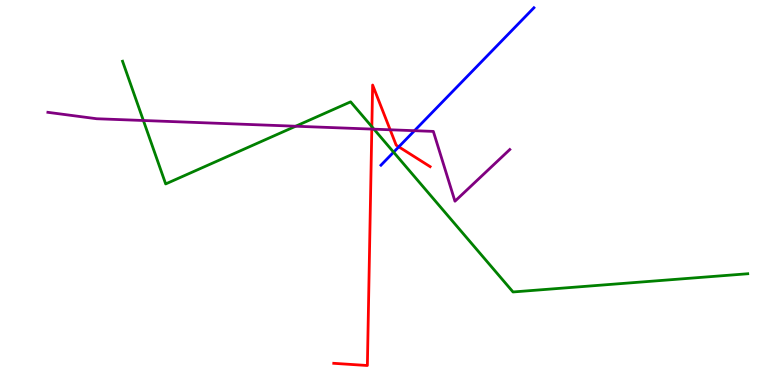[{'lines': ['blue', 'red'], 'intersections': [{'x': 5.15, 'y': 6.19}]}, {'lines': ['green', 'red'], 'intersections': [{'x': 4.8, 'y': 6.71}]}, {'lines': ['purple', 'red'], 'intersections': [{'x': 4.8, 'y': 6.65}, {'x': 5.03, 'y': 6.63}]}, {'lines': ['blue', 'green'], 'intersections': [{'x': 5.08, 'y': 6.05}]}, {'lines': ['blue', 'purple'], 'intersections': [{'x': 5.35, 'y': 6.61}]}, {'lines': ['green', 'purple'], 'intersections': [{'x': 1.85, 'y': 6.87}, {'x': 3.82, 'y': 6.72}, {'x': 4.83, 'y': 6.64}]}]